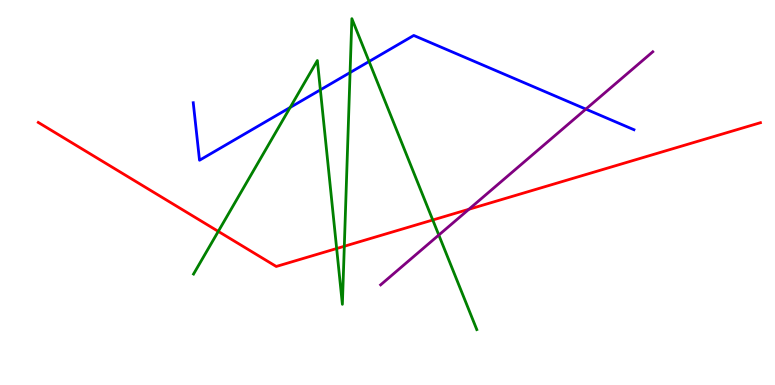[{'lines': ['blue', 'red'], 'intersections': []}, {'lines': ['green', 'red'], 'intersections': [{'x': 2.82, 'y': 3.99}, {'x': 4.34, 'y': 3.54}, {'x': 4.44, 'y': 3.6}, {'x': 5.58, 'y': 4.29}]}, {'lines': ['purple', 'red'], 'intersections': [{'x': 6.05, 'y': 4.56}]}, {'lines': ['blue', 'green'], 'intersections': [{'x': 3.74, 'y': 7.21}, {'x': 4.13, 'y': 7.67}, {'x': 4.52, 'y': 8.12}, {'x': 4.76, 'y': 8.4}]}, {'lines': ['blue', 'purple'], 'intersections': [{'x': 7.56, 'y': 7.17}]}, {'lines': ['green', 'purple'], 'intersections': [{'x': 5.66, 'y': 3.9}]}]